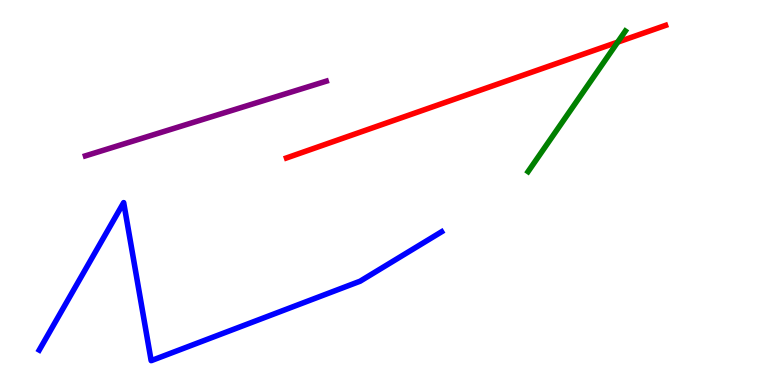[{'lines': ['blue', 'red'], 'intersections': []}, {'lines': ['green', 'red'], 'intersections': [{'x': 7.97, 'y': 8.91}]}, {'lines': ['purple', 'red'], 'intersections': []}, {'lines': ['blue', 'green'], 'intersections': []}, {'lines': ['blue', 'purple'], 'intersections': []}, {'lines': ['green', 'purple'], 'intersections': []}]